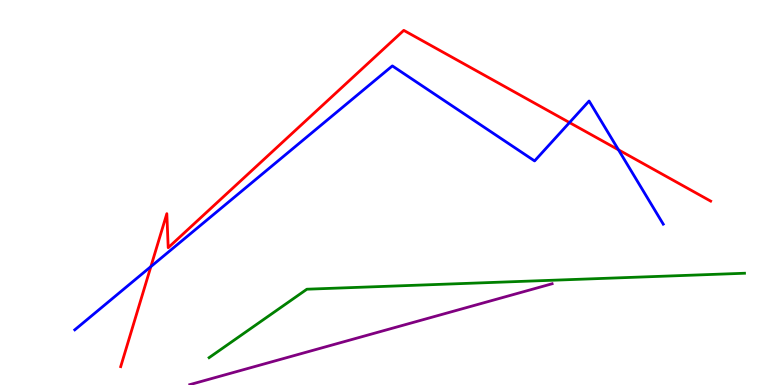[{'lines': ['blue', 'red'], 'intersections': [{'x': 1.95, 'y': 3.08}, {'x': 7.35, 'y': 6.82}, {'x': 7.98, 'y': 6.11}]}, {'lines': ['green', 'red'], 'intersections': []}, {'lines': ['purple', 'red'], 'intersections': []}, {'lines': ['blue', 'green'], 'intersections': []}, {'lines': ['blue', 'purple'], 'intersections': []}, {'lines': ['green', 'purple'], 'intersections': []}]